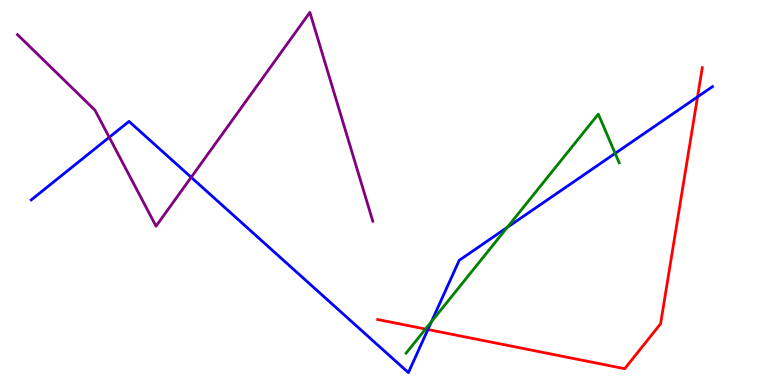[{'lines': ['blue', 'red'], 'intersections': [{'x': 5.52, 'y': 1.44}, {'x': 9.0, 'y': 7.48}]}, {'lines': ['green', 'red'], 'intersections': [{'x': 5.49, 'y': 1.45}]}, {'lines': ['purple', 'red'], 'intersections': []}, {'lines': ['blue', 'green'], 'intersections': [{'x': 5.57, 'y': 1.65}, {'x': 6.55, 'y': 4.09}, {'x': 7.94, 'y': 6.02}]}, {'lines': ['blue', 'purple'], 'intersections': [{'x': 1.41, 'y': 6.43}, {'x': 2.47, 'y': 5.39}]}, {'lines': ['green', 'purple'], 'intersections': []}]